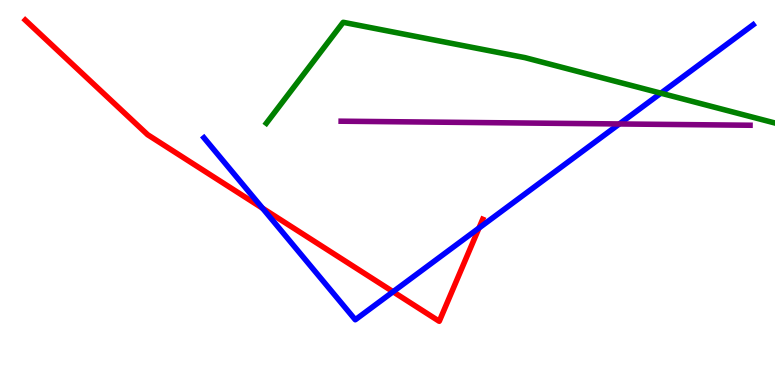[{'lines': ['blue', 'red'], 'intersections': [{'x': 3.39, 'y': 4.59}, {'x': 5.07, 'y': 2.42}, {'x': 6.18, 'y': 4.08}]}, {'lines': ['green', 'red'], 'intersections': []}, {'lines': ['purple', 'red'], 'intersections': []}, {'lines': ['blue', 'green'], 'intersections': [{'x': 8.53, 'y': 7.58}]}, {'lines': ['blue', 'purple'], 'intersections': [{'x': 7.99, 'y': 6.78}]}, {'lines': ['green', 'purple'], 'intersections': []}]